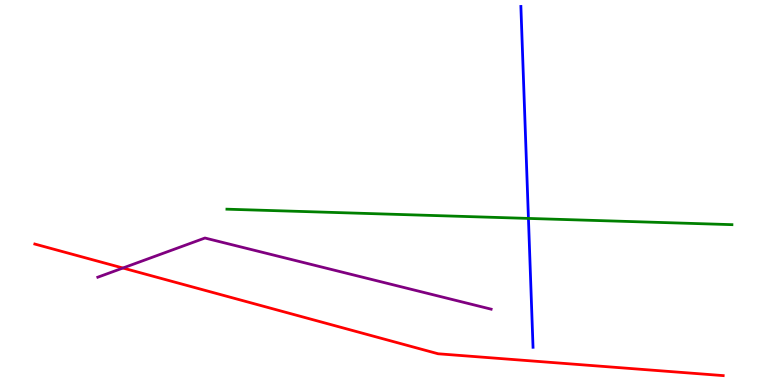[{'lines': ['blue', 'red'], 'intersections': []}, {'lines': ['green', 'red'], 'intersections': []}, {'lines': ['purple', 'red'], 'intersections': [{'x': 1.59, 'y': 3.04}]}, {'lines': ['blue', 'green'], 'intersections': [{'x': 6.82, 'y': 4.33}]}, {'lines': ['blue', 'purple'], 'intersections': []}, {'lines': ['green', 'purple'], 'intersections': []}]